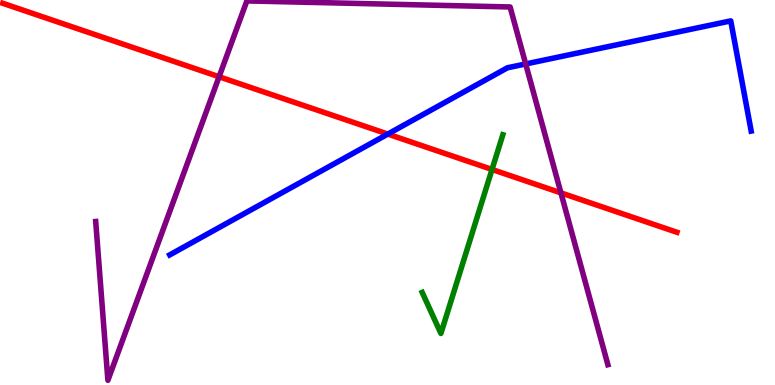[{'lines': ['blue', 'red'], 'intersections': [{'x': 5.0, 'y': 6.52}]}, {'lines': ['green', 'red'], 'intersections': [{'x': 6.35, 'y': 5.6}]}, {'lines': ['purple', 'red'], 'intersections': [{'x': 2.83, 'y': 8.01}, {'x': 7.24, 'y': 4.99}]}, {'lines': ['blue', 'green'], 'intersections': []}, {'lines': ['blue', 'purple'], 'intersections': [{'x': 6.78, 'y': 8.34}]}, {'lines': ['green', 'purple'], 'intersections': []}]